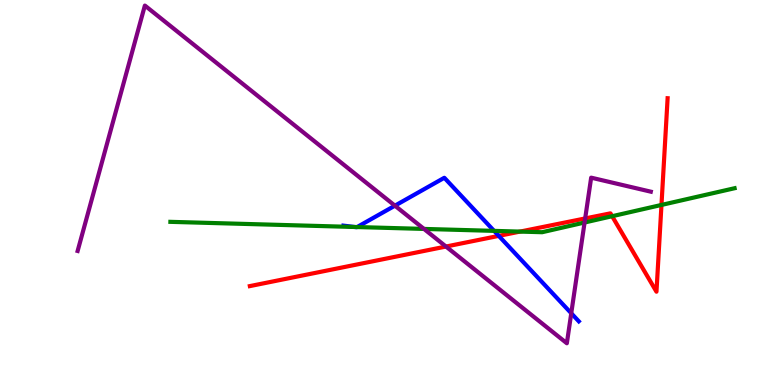[{'lines': ['blue', 'red'], 'intersections': [{'x': 6.44, 'y': 3.87}]}, {'lines': ['green', 'red'], 'intersections': [{'x': 6.71, 'y': 3.98}, {'x': 7.9, 'y': 4.38}, {'x': 8.54, 'y': 4.68}]}, {'lines': ['purple', 'red'], 'intersections': [{'x': 5.75, 'y': 3.6}, {'x': 7.55, 'y': 4.33}]}, {'lines': ['blue', 'green'], 'intersections': [{'x': 4.58, 'y': 4.1}, {'x': 4.61, 'y': 4.1}, {'x': 6.38, 'y': 4.0}]}, {'lines': ['blue', 'purple'], 'intersections': [{'x': 5.1, 'y': 4.66}, {'x': 7.37, 'y': 1.86}]}, {'lines': ['green', 'purple'], 'intersections': [{'x': 5.47, 'y': 4.05}, {'x': 7.54, 'y': 4.22}]}]